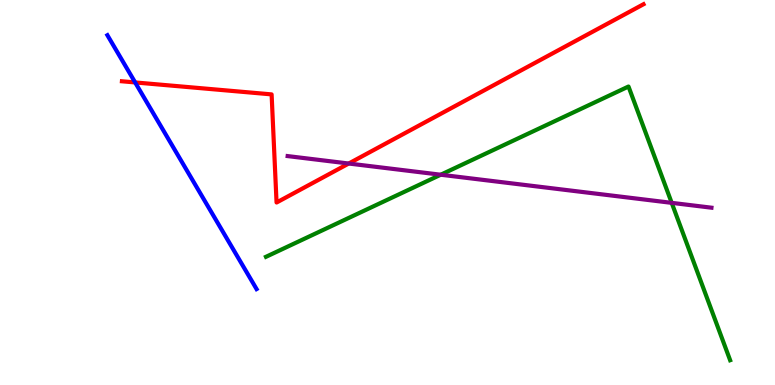[{'lines': ['blue', 'red'], 'intersections': [{'x': 1.74, 'y': 7.86}]}, {'lines': ['green', 'red'], 'intersections': []}, {'lines': ['purple', 'red'], 'intersections': [{'x': 4.5, 'y': 5.75}]}, {'lines': ['blue', 'green'], 'intersections': []}, {'lines': ['blue', 'purple'], 'intersections': []}, {'lines': ['green', 'purple'], 'intersections': [{'x': 5.69, 'y': 5.46}, {'x': 8.67, 'y': 4.73}]}]